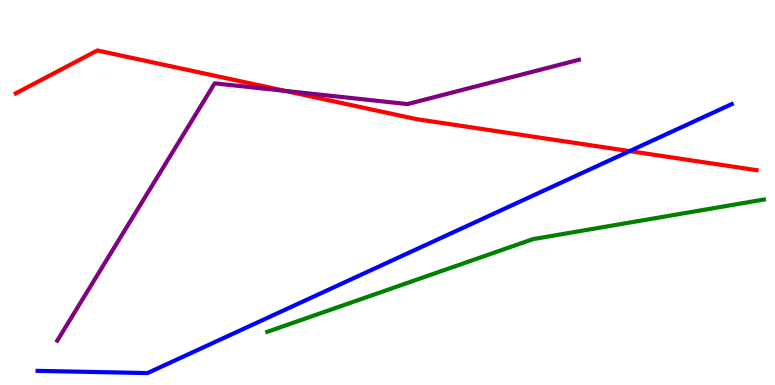[{'lines': ['blue', 'red'], 'intersections': [{'x': 8.12, 'y': 6.07}]}, {'lines': ['green', 'red'], 'intersections': []}, {'lines': ['purple', 'red'], 'intersections': [{'x': 3.68, 'y': 7.64}]}, {'lines': ['blue', 'green'], 'intersections': []}, {'lines': ['blue', 'purple'], 'intersections': []}, {'lines': ['green', 'purple'], 'intersections': []}]